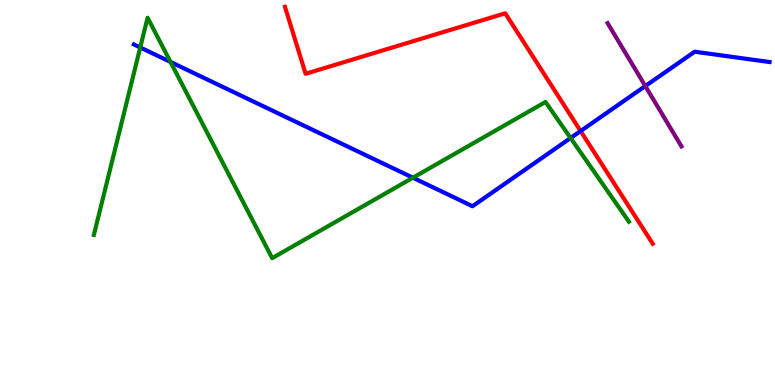[{'lines': ['blue', 'red'], 'intersections': [{'x': 7.49, 'y': 6.6}]}, {'lines': ['green', 'red'], 'intersections': []}, {'lines': ['purple', 'red'], 'intersections': []}, {'lines': ['blue', 'green'], 'intersections': [{'x': 1.81, 'y': 8.77}, {'x': 2.2, 'y': 8.39}, {'x': 5.33, 'y': 5.38}, {'x': 7.36, 'y': 6.42}]}, {'lines': ['blue', 'purple'], 'intersections': [{'x': 8.33, 'y': 7.76}]}, {'lines': ['green', 'purple'], 'intersections': []}]